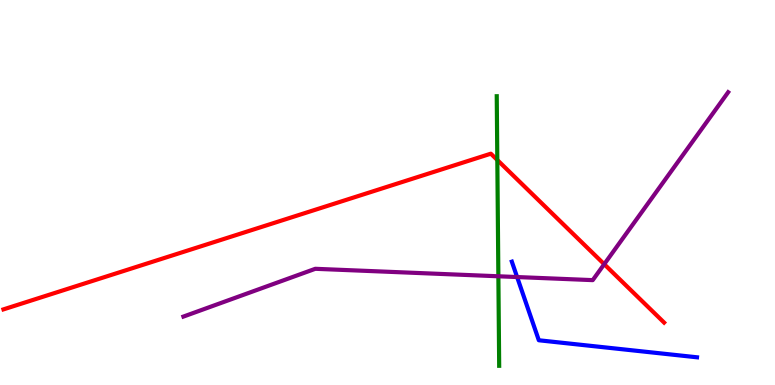[{'lines': ['blue', 'red'], 'intersections': []}, {'lines': ['green', 'red'], 'intersections': [{'x': 6.42, 'y': 5.84}]}, {'lines': ['purple', 'red'], 'intersections': [{'x': 7.8, 'y': 3.14}]}, {'lines': ['blue', 'green'], 'intersections': []}, {'lines': ['blue', 'purple'], 'intersections': [{'x': 6.67, 'y': 2.8}]}, {'lines': ['green', 'purple'], 'intersections': [{'x': 6.43, 'y': 2.82}]}]